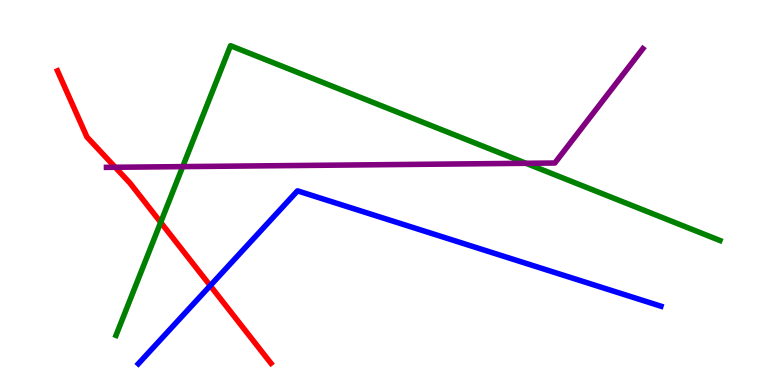[{'lines': ['blue', 'red'], 'intersections': [{'x': 2.71, 'y': 2.58}]}, {'lines': ['green', 'red'], 'intersections': [{'x': 2.07, 'y': 4.22}]}, {'lines': ['purple', 'red'], 'intersections': [{'x': 1.49, 'y': 5.66}]}, {'lines': ['blue', 'green'], 'intersections': []}, {'lines': ['blue', 'purple'], 'intersections': []}, {'lines': ['green', 'purple'], 'intersections': [{'x': 2.36, 'y': 5.67}, {'x': 6.79, 'y': 5.76}]}]